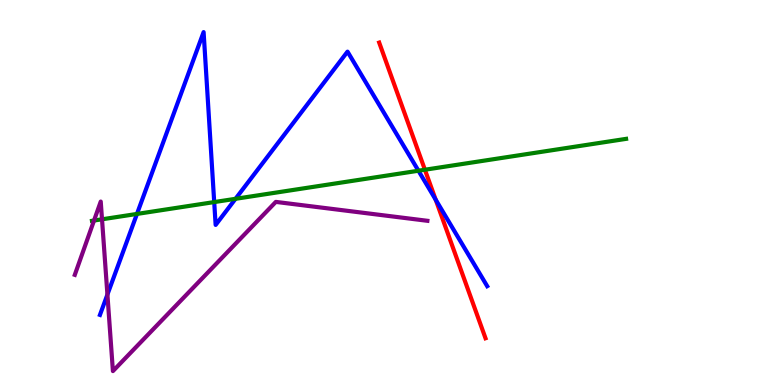[{'lines': ['blue', 'red'], 'intersections': [{'x': 5.62, 'y': 4.81}]}, {'lines': ['green', 'red'], 'intersections': [{'x': 5.48, 'y': 5.59}]}, {'lines': ['purple', 'red'], 'intersections': []}, {'lines': ['blue', 'green'], 'intersections': [{'x': 1.77, 'y': 4.44}, {'x': 2.76, 'y': 4.75}, {'x': 3.04, 'y': 4.84}, {'x': 5.4, 'y': 5.57}]}, {'lines': ['blue', 'purple'], 'intersections': [{'x': 1.39, 'y': 2.35}]}, {'lines': ['green', 'purple'], 'intersections': [{'x': 1.21, 'y': 4.27}, {'x': 1.32, 'y': 4.3}]}]